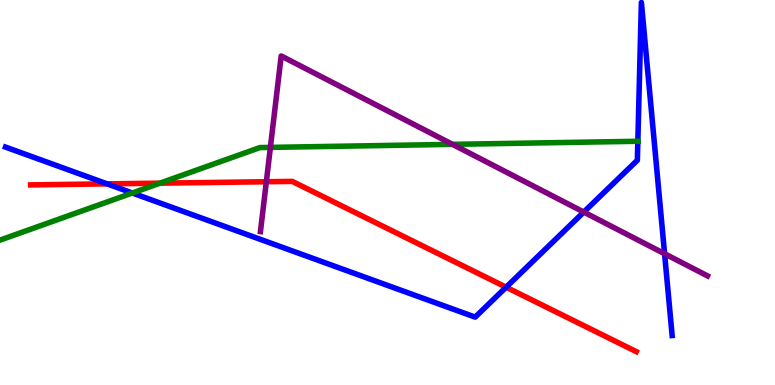[{'lines': ['blue', 'red'], 'intersections': [{'x': 1.38, 'y': 5.22}, {'x': 6.53, 'y': 2.54}]}, {'lines': ['green', 'red'], 'intersections': [{'x': 2.06, 'y': 5.24}]}, {'lines': ['purple', 'red'], 'intersections': [{'x': 3.44, 'y': 5.28}]}, {'lines': ['blue', 'green'], 'intersections': [{'x': 1.71, 'y': 4.99}, {'x': 8.23, 'y': 6.33}]}, {'lines': ['blue', 'purple'], 'intersections': [{'x': 7.53, 'y': 4.49}, {'x': 8.58, 'y': 3.41}]}, {'lines': ['green', 'purple'], 'intersections': [{'x': 3.49, 'y': 6.17}, {'x': 5.84, 'y': 6.25}]}]